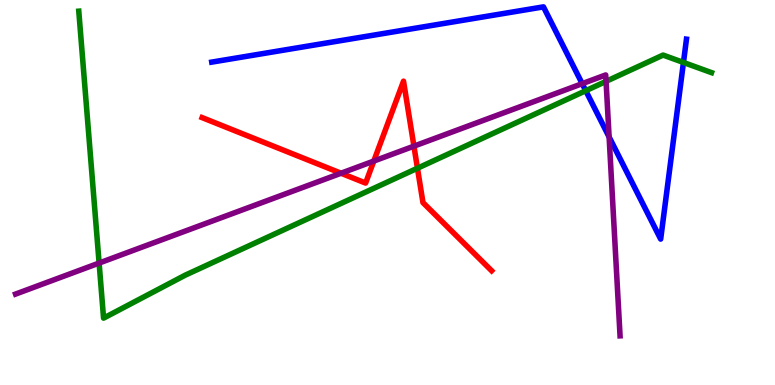[{'lines': ['blue', 'red'], 'intersections': []}, {'lines': ['green', 'red'], 'intersections': [{'x': 5.39, 'y': 5.63}]}, {'lines': ['purple', 'red'], 'intersections': [{'x': 4.4, 'y': 5.5}, {'x': 4.82, 'y': 5.82}, {'x': 5.34, 'y': 6.2}]}, {'lines': ['blue', 'green'], 'intersections': [{'x': 7.56, 'y': 7.64}, {'x': 8.82, 'y': 8.38}]}, {'lines': ['blue', 'purple'], 'intersections': [{'x': 7.51, 'y': 7.83}, {'x': 7.86, 'y': 6.44}]}, {'lines': ['green', 'purple'], 'intersections': [{'x': 1.28, 'y': 3.17}, {'x': 7.82, 'y': 7.89}]}]